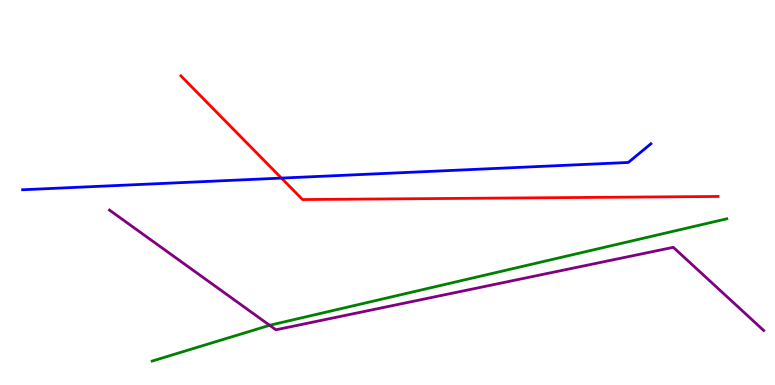[{'lines': ['blue', 'red'], 'intersections': [{'x': 3.63, 'y': 5.37}]}, {'lines': ['green', 'red'], 'intersections': []}, {'lines': ['purple', 'red'], 'intersections': []}, {'lines': ['blue', 'green'], 'intersections': []}, {'lines': ['blue', 'purple'], 'intersections': []}, {'lines': ['green', 'purple'], 'intersections': [{'x': 3.48, 'y': 1.55}]}]